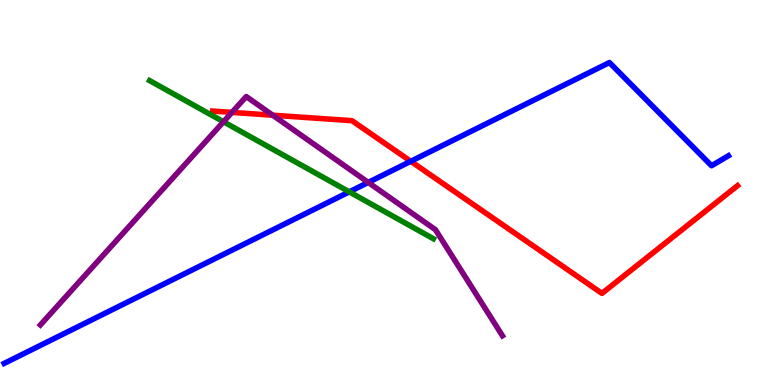[{'lines': ['blue', 'red'], 'intersections': [{'x': 5.3, 'y': 5.81}]}, {'lines': ['green', 'red'], 'intersections': []}, {'lines': ['purple', 'red'], 'intersections': [{'x': 2.99, 'y': 7.08}, {'x': 3.52, 'y': 7.01}]}, {'lines': ['blue', 'green'], 'intersections': [{'x': 4.51, 'y': 5.02}]}, {'lines': ['blue', 'purple'], 'intersections': [{'x': 4.75, 'y': 5.26}]}, {'lines': ['green', 'purple'], 'intersections': [{'x': 2.88, 'y': 6.84}]}]